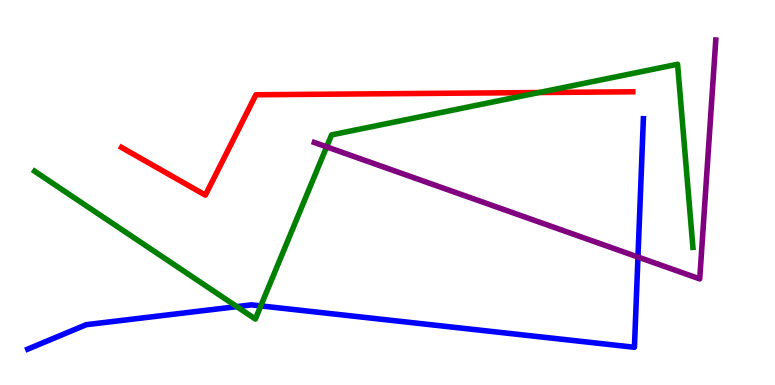[{'lines': ['blue', 'red'], 'intersections': []}, {'lines': ['green', 'red'], 'intersections': [{'x': 6.96, 'y': 7.6}]}, {'lines': ['purple', 'red'], 'intersections': []}, {'lines': ['blue', 'green'], 'intersections': [{'x': 3.06, 'y': 2.04}, {'x': 3.37, 'y': 2.05}]}, {'lines': ['blue', 'purple'], 'intersections': [{'x': 8.23, 'y': 3.32}]}, {'lines': ['green', 'purple'], 'intersections': [{'x': 4.21, 'y': 6.19}]}]